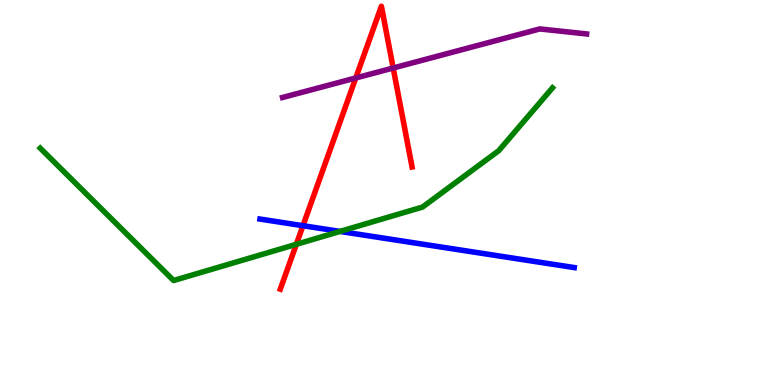[{'lines': ['blue', 'red'], 'intersections': [{'x': 3.91, 'y': 4.14}]}, {'lines': ['green', 'red'], 'intersections': [{'x': 3.82, 'y': 3.65}]}, {'lines': ['purple', 'red'], 'intersections': [{'x': 4.59, 'y': 7.97}, {'x': 5.07, 'y': 8.23}]}, {'lines': ['blue', 'green'], 'intersections': [{'x': 4.39, 'y': 3.99}]}, {'lines': ['blue', 'purple'], 'intersections': []}, {'lines': ['green', 'purple'], 'intersections': []}]